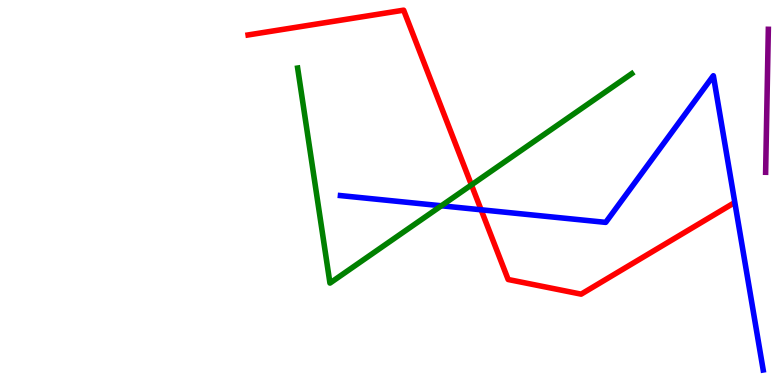[{'lines': ['blue', 'red'], 'intersections': [{'x': 6.21, 'y': 4.55}]}, {'lines': ['green', 'red'], 'intersections': [{'x': 6.08, 'y': 5.2}]}, {'lines': ['purple', 'red'], 'intersections': []}, {'lines': ['blue', 'green'], 'intersections': [{'x': 5.7, 'y': 4.66}]}, {'lines': ['blue', 'purple'], 'intersections': []}, {'lines': ['green', 'purple'], 'intersections': []}]